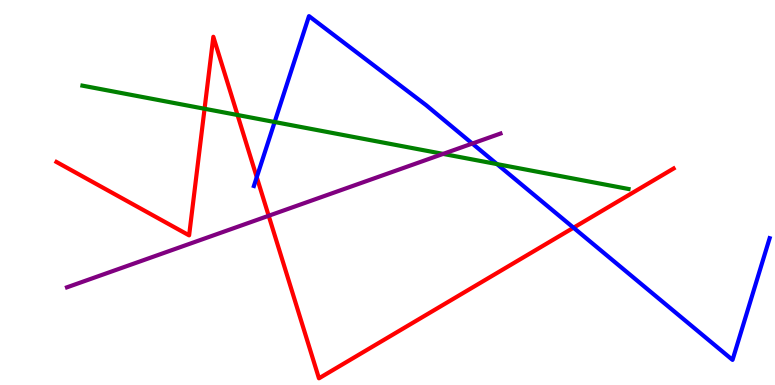[{'lines': ['blue', 'red'], 'intersections': [{'x': 3.31, 'y': 5.4}, {'x': 7.4, 'y': 4.09}]}, {'lines': ['green', 'red'], 'intersections': [{'x': 2.64, 'y': 7.18}, {'x': 3.06, 'y': 7.01}]}, {'lines': ['purple', 'red'], 'intersections': [{'x': 3.47, 'y': 4.4}]}, {'lines': ['blue', 'green'], 'intersections': [{'x': 3.54, 'y': 6.83}, {'x': 6.41, 'y': 5.74}]}, {'lines': ['blue', 'purple'], 'intersections': [{'x': 6.09, 'y': 6.27}]}, {'lines': ['green', 'purple'], 'intersections': [{'x': 5.72, 'y': 6.0}]}]